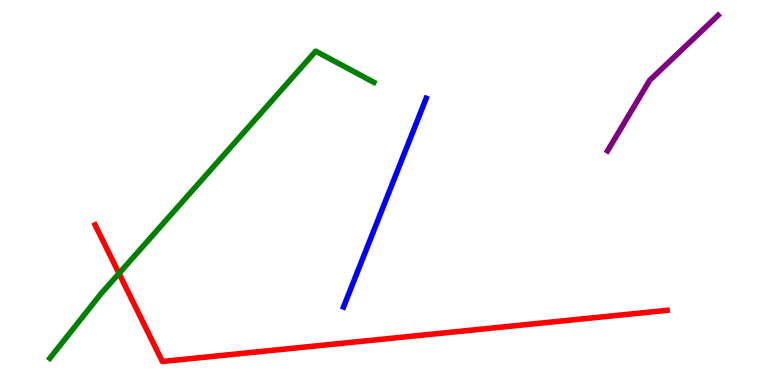[{'lines': ['blue', 'red'], 'intersections': []}, {'lines': ['green', 'red'], 'intersections': [{'x': 1.54, 'y': 2.9}]}, {'lines': ['purple', 'red'], 'intersections': []}, {'lines': ['blue', 'green'], 'intersections': []}, {'lines': ['blue', 'purple'], 'intersections': []}, {'lines': ['green', 'purple'], 'intersections': []}]